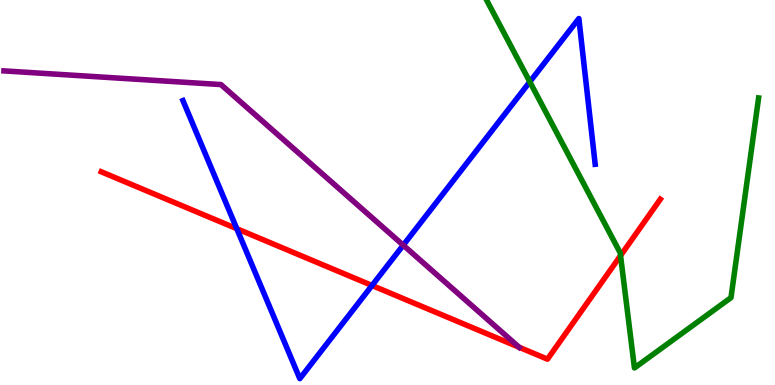[{'lines': ['blue', 'red'], 'intersections': [{'x': 3.06, 'y': 4.06}, {'x': 4.8, 'y': 2.58}]}, {'lines': ['green', 'red'], 'intersections': [{'x': 8.01, 'y': 3.36}]}, {'lines': ['purple', 'red'], 'intersections': [{'x': 6.7, 'y': 0.981}]}, {'lines': ['blue', 'green'], 'intersections': [{'x': 6.84, 'y': 7.87}]}, {'lines': ['blue', 'purple'], 'intersections': [{'x': 5.2, 'y': 3.63}]}, {'lines': ['green', 'purple'], 'intersections': []}]